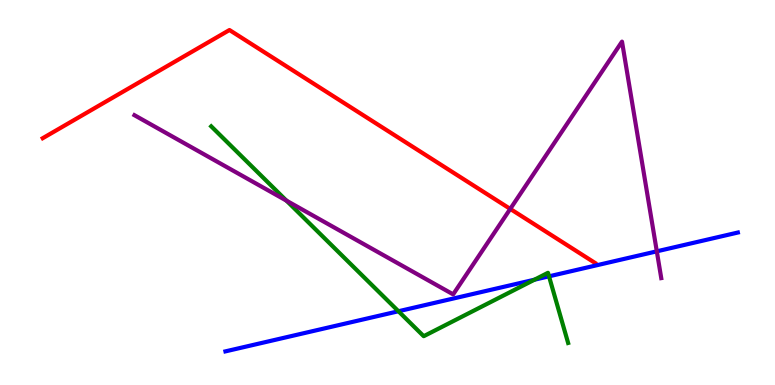[{'lines': ['blue', 'red'], 'intersections': []}, {'lines': ['green', 'red'], 'intersections': []}, {'lines': ['purple', 'red'], 'intersections': [{'x': 6.58, 'y': 4.57}]}, {'lines': ['blue', 'green'], 'intersections': [{'x': 5.14, 'y': 1.92}, {'x': 6.9, 'y': 2.73}, {'x': 7.08, 'y': 2.82}]}, {'lines': ['blue', 'purple'], 'intersections': [{'x': 8.47, 'y': 3.47}]}, {'lines': ['green', 'purple'], 'intersections': [{'x': 3.7, 'y': 4.79}]}]